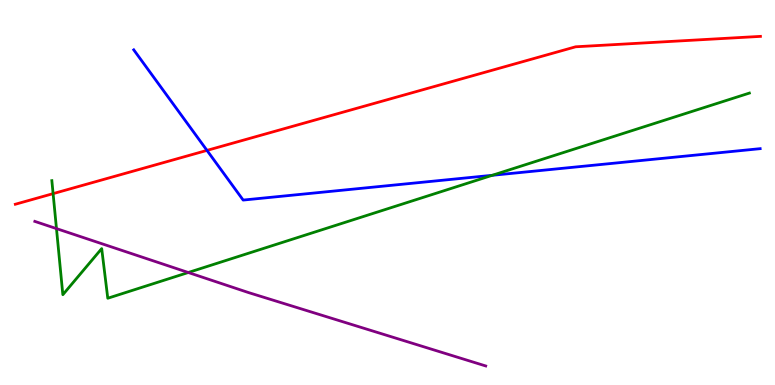[{'lines': ['blue', 'red'], 'intersections': [{'x': 2.67, 'y': 6.09}]}, {'lines': ['green', 'red'], 'intersections': [{'x': 0.685, 'y': 4.97}]}, {'lines': ['purple', 'red'], 'intersections': []}, {'lines': ['blue', 'green'], 'intersections': [{'x': 6.35, 'y': 5.45}]}, {'lines': ['blue', 'purple'], 'intersections': []}, {'lines': ['green', 'purple'], 'intersections': [{'x': 0.729, 'y': 4.06}, {'x': 2.43, 'y': 2.92}]}]